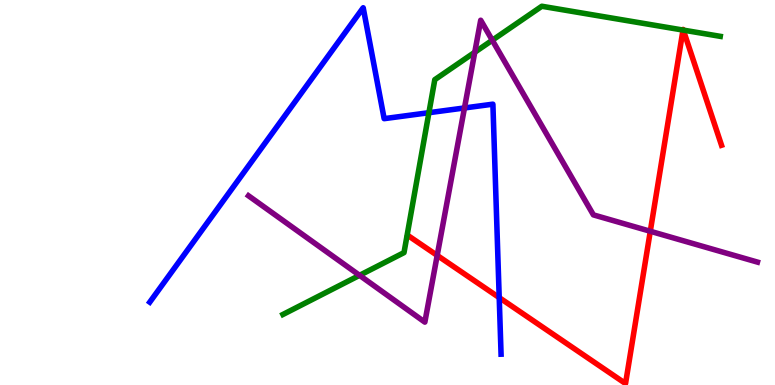[{'lines': ['blue', 'red'], 'intersections': [{'x': 6.44, 'y': 2.27}]}, {'lines': ['green', 'red'], 'intersections': [{'x': 8.81, 'y': 9.22}, {'x': 8.82, 'y': 9.22}]}, {'lines': ['purple', 'red'], 'intersections': [{'x': 5.64, 'y': 3.37}, {'x': 8.39, 'y': 3.99}]}, {'lines': ['blue', 'green'], 'intersections': [{'x': 5.53, 'y': 7.07}]}, {'lines': ['blue', 'purple'], 'intersections': [{'x': 5.99, 'y': 7.2}]}, {'lines': ['green', 'purple'], 'intersections': [{'x': 4.64, 'y': 2.85}, {'x': 6.13, 'y': 8.64}, {'x': 6.35, 'y': 8.95}]}]